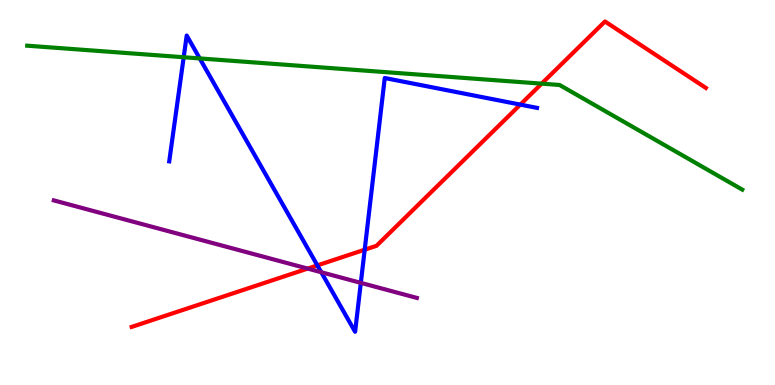[{'lines': ['blue', 'red'], 'intersections': [{'x': 4.1, 'y': 3.11}, {'x': 4.71, 'y': 3.51}, {'x': 6.71, 'y': 7.28}]}, {'lines': ['green', 'red'], 'intersections': [{'x': 6.99, 'y': 7.83}]}, {'lines': ['purple', 'red'], 'intersections': [{'x': 3.97, 'y': 3.02}]}, {'lines': ['blue', 'green'], 'intersections': [{'x': 2.37, 'y': 8.51}, {'x': 2.58, 'y': 8.48}]}, {'lines': ['blue', 'purple'], 'intersections': [{'x': 4.15, 'y': 2.93}, {'x': 4.66, 'y': 2.65}]}, {'lines': ['green', 'purple'], 'intersections': []}]